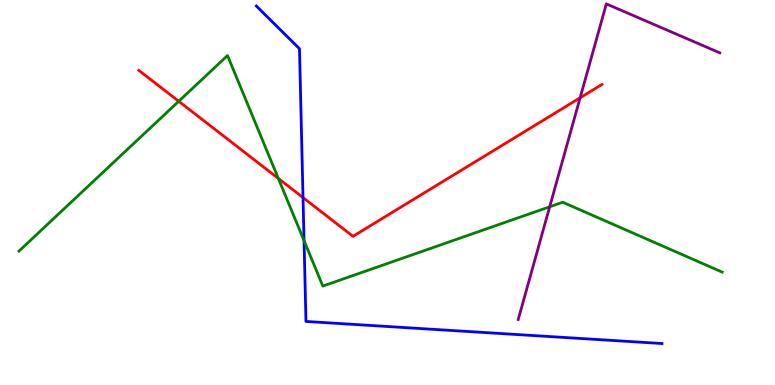[{'lines': ['blue', 'red'], 'intersections': [{'x': 3.91, 'y': 4.87}]}, {'lines': ['green', 'red'], 'intersections': [{'x': 2.31, 'y': 7.37}, {'x': 3.59, 'y': 5.36}]}, {'lines': ['purple', 'red'], 'intersections': [{'x': 7.49, 'y': 7.46}]}, {'lines': ['blue', 'green'], 'intersections': [{'x': 3.92, 'y': 3.75}]}, {'lines': ['blue', 'purple'], 'intersections': []}, {'lines': ['green', 'purple'], 'intersections': [{'x': 7.09, 'y': 4.63}]}]